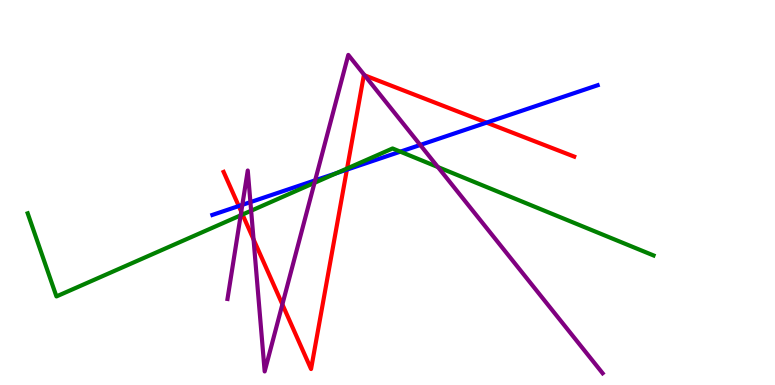[{'lines': ['blue', 'red'], 'intersections': [{'x': 3.08, 'y': 4.65}, {'x': 4.48, 'y': 5.59}, {'x': 6.28, 'y': 6.81}]}, {'lines': ['green', 'red'], 'intersections': [{'x': 3.13, 'y': 4.43}, {'x': 4.48, 'y': 5.62}]}, {'lines': ['purple', 'red'], 'intersections': [{'x': 3.11, 'y': 4.5}, {'x': 3.27, 'y': 3.78}, {'x': 3.64, 'y': 2.09}, {'x': 4.7, 'y': 8.04}]}, {'lines': ['blue', 'green'], 'intersections': [{'x': 4.34, 'y': 5.5}, {'x': 5.17, 'y': 6.06}]}, {'lines': ['blue', 'purple'], 'intersections': [{'x': 3.13, 'y': 4.68}, {'x': 3.23, 'y': 4.75}, {'x': 4.07, 'y': 5.32}, {'x': 5.42, 'y': 6.23}]}, {'lines': ['green', 'purple'], 'intersections': [{'x': 3.11, 'y': 4.41}, {'x': 3.24, 'y': 4.53}, {'x': 4.06, 'y': 5.25}, {'x': 5.65, 'y': 5.66}]}]